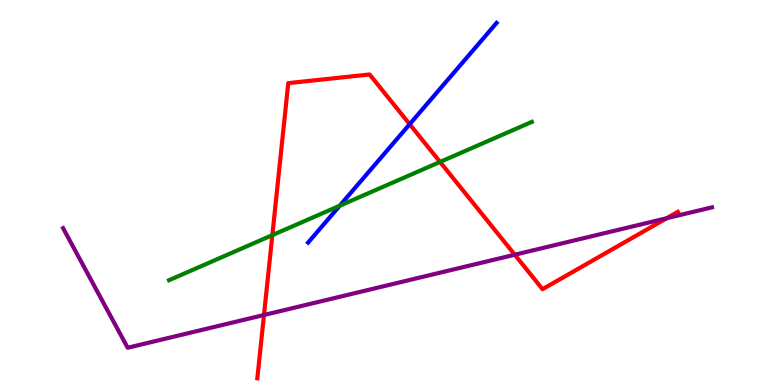[{'lines': ['blue', 'red'], 'intersections': [{'x': 5.29, 'y': 6.77}]}, {'lines': ['green', 'red'], 'intersections': [{'x': 3.51, 'y': 3.89}, {'x': 5.68, 'y': 5.79}]}, {'lines': ['purple', 'red'], 'intersections': [{'x': 3.41, 'y': 1.82}, {'x': 6.64, 'y': 3.38}, {'x': 8.6, 'y': 4.33}]}, {'lines': ['blue', 'green'], 'intersections': [{'x': 4.38, 'y': 4.66}]}, {'lines': ['blue', 'purple'], 'intersections': []}, {'lines': ['green', 'purple'], 'intersections': []}]